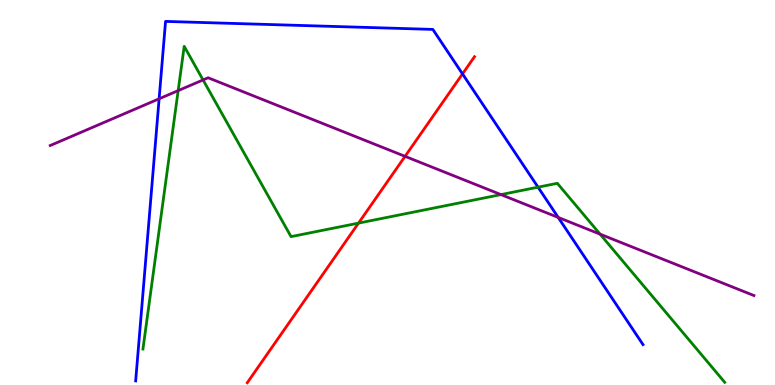[{'lines': ['blue', 'red'], 'intersections': [{'x': 5.97, 'y': 8.08}]}, {'lines': ['green', 'red'], 'intersections': [{'x': 4.63, 'y': 4.2}]}, {'lines': ['purple', 'red'], 'intersections': [{'x': 5.23, 'y': 5.94}]}, {'lines': ['blue', 'green'], 'intersections': [{'x': 6.94, 'y': 5.14}]}, {'lines': ['blue', 'purple'], 'intersections': [{'x': 2.05, 'y': 7.43}, {'x': 7.2, 'y': 4.35}]}, {'lines': ['green', 'purple'], 'intersections': [{'x': 2.3, 'y': 7.65}, {'x': 2.62, 'y': 7.92}, {'x': 6.46, 'y': 4.95}, {'x': 7.74, 'y': 3.92}]}]